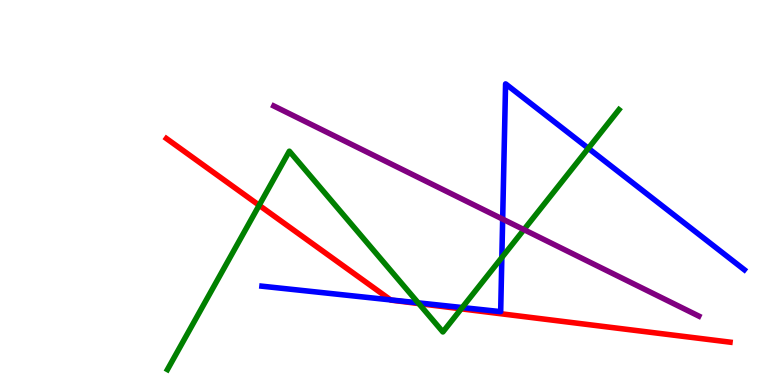[{'lines': ['blue', 'red'], 'intersections': [{'x': 5.04, 'y': 2.21}]}, {'lines': ['green', 'red'], 'intersections': [{'x': 3.34, 'y': 4.67}, {'x': 5.4, 'y': 2.12}, {'x': 5.95, 'y': 1.98}]}, {'lines': ['purple', 'red'], 'intersections': []}, {'lines': ['blue', 'green'], 'intersections': [{'x': 5.4, 'y': 2.13}, {'x': 5.96, 'y': 2.01}, {'x': 6.48, 'y': 3.31}, {'x': 7.59, 'y': 6.15}]}, {'lines': ['blue', 'purple'], 'intersections': [{'x': 6.49, 'y': 4.31}]}, {'lines': ['green', 'purple'], 'intersections': [{'x': 6.76, 'y': 4.04}]}]